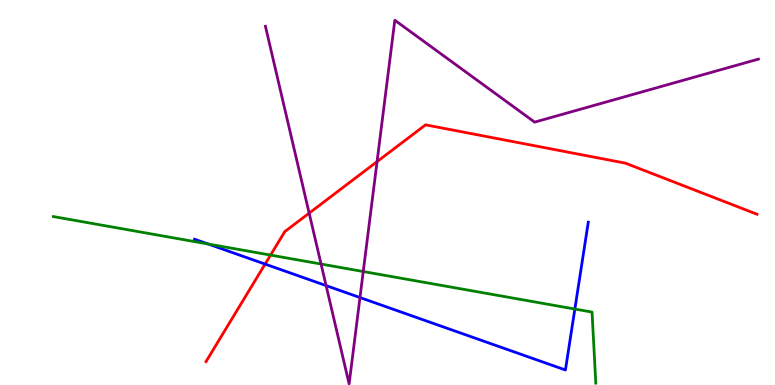[{'lines': ['blue', 'red'], 'intersections': [{'x': 3.42, 'y': 3.14}]}, {'lines': ['green', 'red'], 'intersections': [{'x': 3.49, 'y': 3.37}]}, {'lines': ['purple', 'red'], 'intersections': [{'x': 3.99, 'y': 4.46}, {'x': 4.87, 'y': 5.8}]}, {'lines': ['blue', 'green'], 'intersections': [{'x': 2.69, 'y': 3.66}, {'x': 7.42, 'y': 1.97}]}, {'lines': ['blue', 'purple'], 'intersections': [{'x': 4.21, 'y': 2.58}, {'x': 4.64, 'y': 2.27}]}, {'lines': ['green', 'purple'], 'intersections': [{'x': 4.14, 'y': 3.14}, {'x': 4.69, 'y': 2.95}]}]